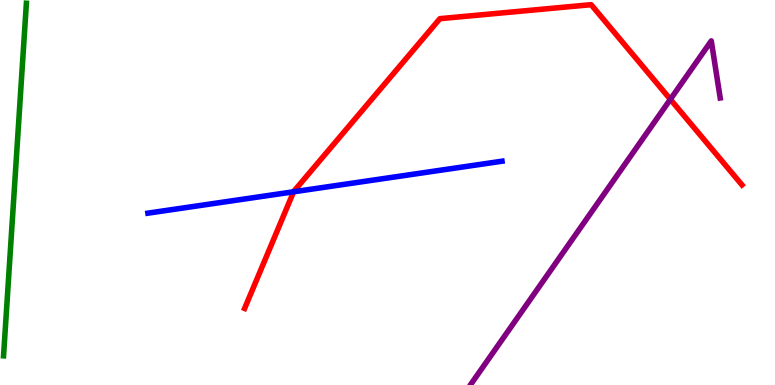[{'lines': ['blue', 'red'], 'intersections': [{'x': 3.79, 'y': 5.02}]}, {'lines': ['green', 'red'], 'intersections': []}, {'lines': ['purple', 'red'], 'intersections': [{'x': 8.65, 'y': 7.42}]}, {'lines': ['blue', 'green'], 'intersections': []}, {'lines': ['blue', 'purple'], 'intersections': []}, {'lines': ['green', 'purple'], 'intersections': []}]